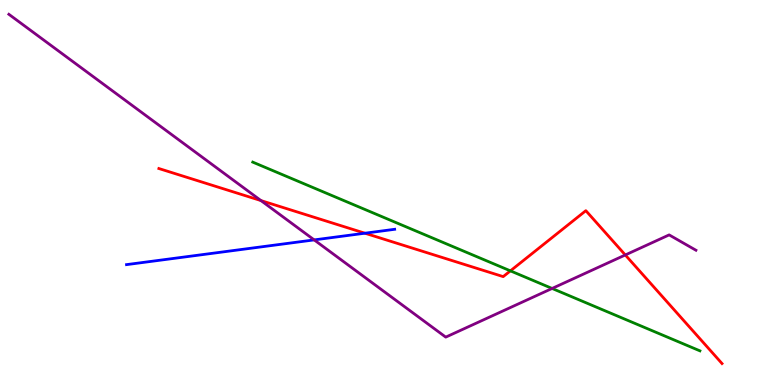[{'lines': ['blue', 'red'], 'intersections': [{'x': 4.71, 'y': 3.94}]}, {'lines': ['green', 'red'], 'intersections': [{'x': 6.59, 'y': 2.96}]}, {'lines': ['purple', 'red'], 'intersections': [{'x': 3.37, 'y': 4.79}, {'x': 8.07, 'y': 3.38}]}, {'lines': ['blue', 'green'], 'intersections': []}, {'lines': ['blue', 'purple'], 'intersections': [{'x': 4.05, 'y': 3.77}]}, {'lines': ['green', 'purple'], 'intersections': [{'x': 7.12, 'y': 2.51}]}]